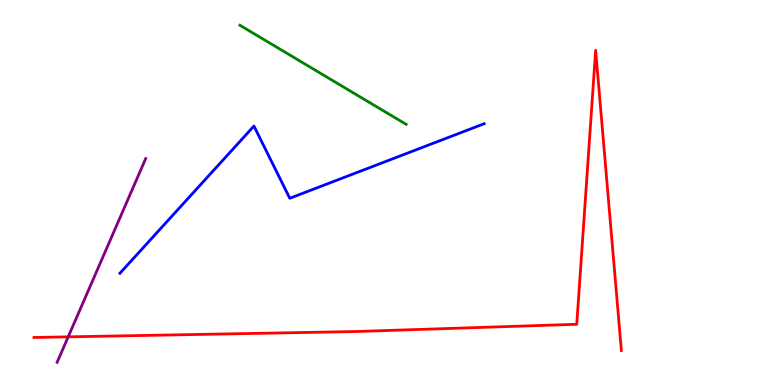[{'lines': ['blue', 'red'], 'intersections': []}, {'lines': ['green', 'red'], 'intersections': []}, {'lines': ['purple', 'red'], 'intersections': [{'x': 0.88, 'y': 1.25}]}, {'lines': ['blue', 'green'], 'intersections': []}, {'lines': ['blue', 'purple'], 'intersections': []}, {'lines': ['green', 'purple'], 'intersections': []}]